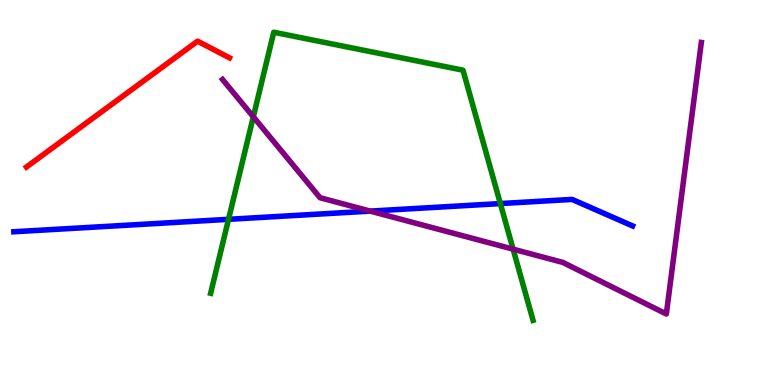[{'lines': ['blue', 'red'], 'intersections': []}, {'lines': ['green', 'red'], 'intersections': []}, {'lines': ['purple', 'red'], 'intersections': []}, {'lines': ['blue', 'green'], 'intersections': [{'x': 2.95, 'y': 4.3}, {'x': 6.46, 'y': 4.71}]}, {'lines': ['blue', 'purple'], 'intersections': [{'x': 4.78, 'y': 4.52}]}, {'lines': ['green', 'purple'], 'intersections': [{'x': 3.27, 'y': 6.97}, {'x': 6.62, 'y': 3.53}]}]